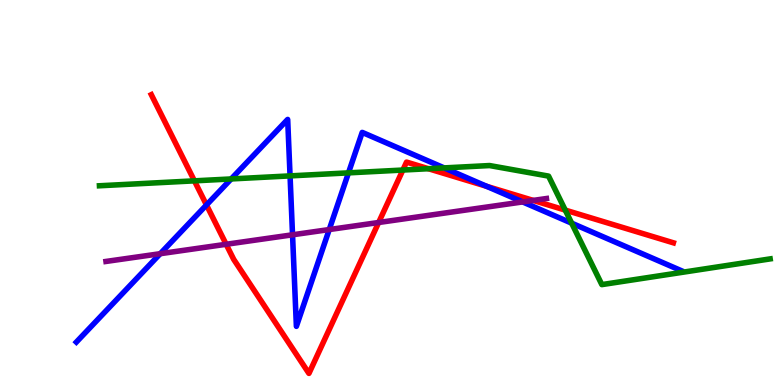[{'lines': ['blue', 'red'], 'intersections': [{'x': 2.66, 'y': 4.68}, {'x': 6.28, 'y': 5.16}]}, {'lines': ['green', 'red'], 'intersections': [{'x': 2.51, 'y': 5.3}, {'x': 5.2, 'y': 5.58}, {'x': 5.53, 'y': 5.62}, {'x': 7.29, 'y': 4.54}]}, {'lines': ['purple', 'red'], 'intersections': [{'x': 2.92, 'y': 3.66}, {'x': 4.89, 'y': 4.22}, {'x': 6.88, 'y': 4.79}]}, {'lines': ['blue', 'green'], 'intersections': [{'x': 2.98, 'y': 5.35}, {'x': 3.74, 'y': 5.43}, {'x': 4.5, 'y': 5.51}, {'x': 5.73, 'y': 5.64}, {'x': 7.38, 'y': 4.2}]}, {'lines': ['blue', 'purple'], 'intersections': [{'x': 2.07, 'y': 3.41}, {'x': 3.77, 'y': 3.9}, {'x': 4.25, 'y': 4.04}, {'x': 6.74, 'y': 4.76}]}, {'lines': ['green', 'purple'], 'intersections': []}]